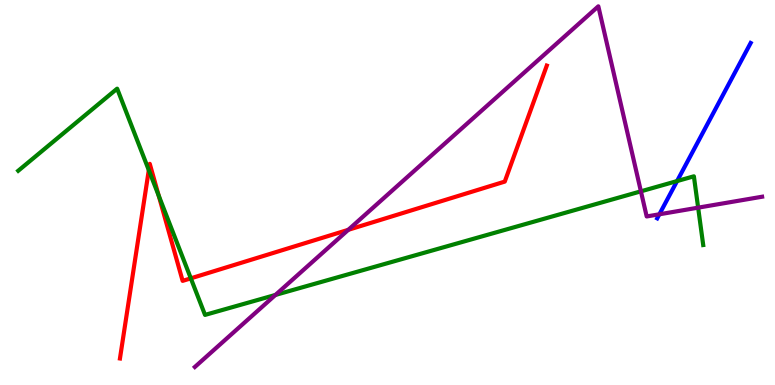[{'lines': ['blue', 'red'], 'intersections': []}, {'lines': ['green', 'red'], 'intersections': [{'x': 1.92, 'y': 5.58}, {'x': 2.05, 'y': 4.92}, {'x': 2.46, 'y': 2.77}]}, {'lines': ['purple', 'red'], 'intersections': [{'x': 4.49, 'y': 4.03}]}, {'lines': ['blue', 'green'], 'intersections': [{'x': 8.74, 'y': 5.3}]}, {'lines': ['blue', 'purple'], 'intersections': [{'x': 8.51, 'y': 4.43}]}, {'lines': ['green', 'purple'], 'intersections': [{'x': 3.55, 'y': 2.34}, {'x': 8.27, 'y': 5.03}, {'x': 9.01, 'y': 4.61}]}]